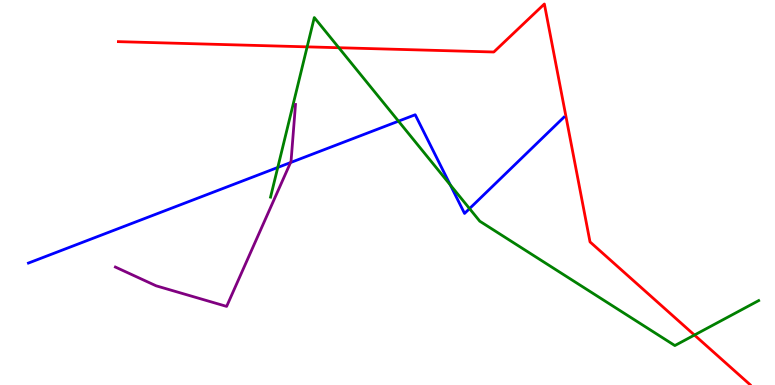[{'lines': ['blue', 'red'], 'intersections': []}, {'lines': ['green', 'red'], 'intersections': [{'x': 3.96, 'y': 8.78}, {'x': 4.37, 'y': 8.76}, {'x': 8.96, 'y': 1.3}]}, {'lines': ['purple', 'red'], 'intersections': []}, {'lines': ['blue', 'green'], 'intersections': [{'x': 3.58, 'y': 5.65}, {'x': 5.14, 'y': 6.85}, {'x': 5.81, 'y': 5.2}, {'x': 6.06, 'y': 4.58}]}, {'lines': ['blue', 'purple'], 'intersections': [{'x': 3.75, 'y': 5.78}]}, {'lines': ['green', 'purple'], 'intersections': []}]